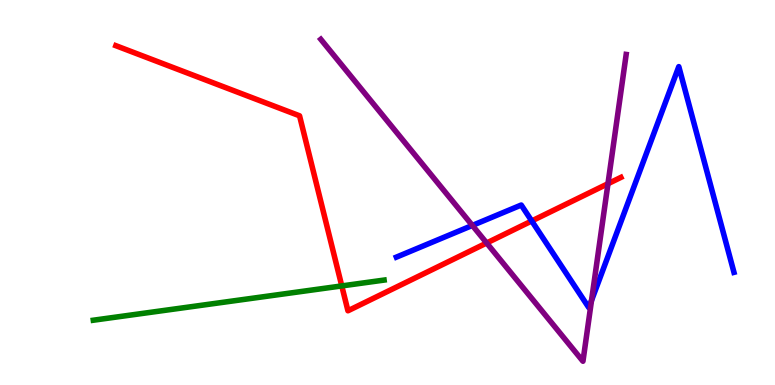[{'lines': ['blue', 'red'], 'intersections': [{'x': 6.86, 'y': 4.26}]}, {'lines': ['green', 'red'], 'intersections': [{'x': 4.41, 'y': 2.57}]}, {'lines': ['purple', 'red'], 'intersections': [{'x': 6.28, 'y': 3.69}, {'x': 7.84, 'y': 5.23}]}, {'lines': ['blue', 'green'], 'intersections': []}, {'lines': ['blue', 'purple'], 'intersections': [{'x': 6.09, 'y': 4.14}, {'x': 7.63, 'y': 2.19}]}, {'lines': ['green', 'purple'], 'intersections': []}]